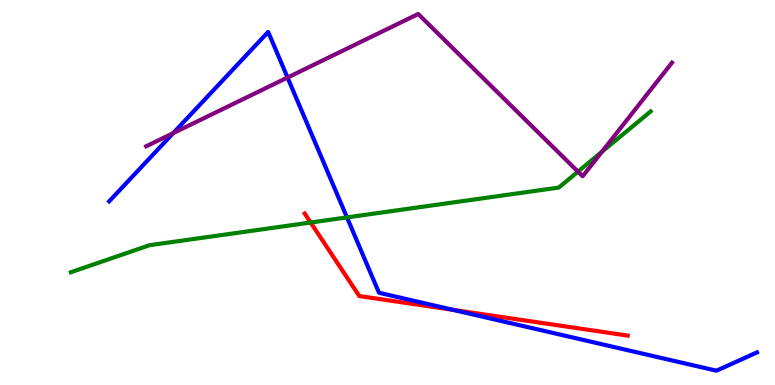[{'lines': ['blue', 'red'], 'intersections': [{'x': 5.85, 'y': 1.95}]}, {'lines': ['green', 'red'], 'intersections': [{'x': 4.01, 'y': 4.22}]}, {'lines': ['purple', 'red'], 'intersections': []}, {'lines': ['blue', 'green'], 'intersections': [{'x': 4.48, 'y': 4.35}]}, {'lines': ['blue', 'purple'], 'intersections': [{'x': 2.23, 'y': 6.54}, {'x': 3.71, 'y': 7.99}]}, {'lines': ['green', 'purple'], 'intersections': [{'x': 7.46, 'y': 5.54}, {'x': 7.77, 'y': 6.06}]}]